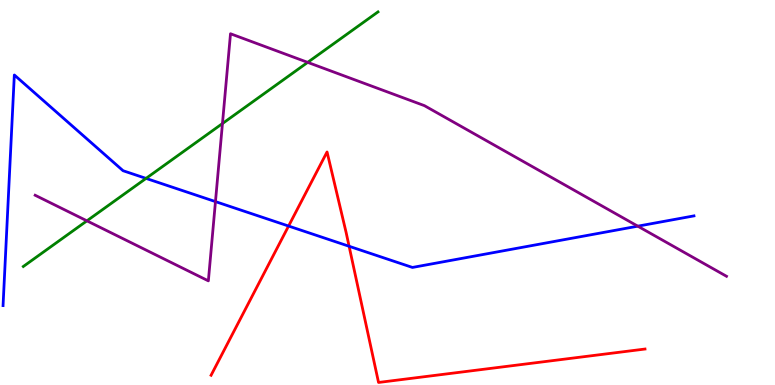[{'lines': ['blue', 'red'], 'intersections': [{'x': 3.72, 'y': 4.13}, {'x': 4.5, 'y': 3.6}]}, {'lines': ['green', 'red'], 'intersections': []}, {'lines': ['purple', 'red'], 'intersections': []}, {'lines': ['blue', 'green'], 'intersections': [{'x': 1.88, 'y': 5.37}]}, {'lines': ['blue', 'purple'], 'intersections': [{'x': 2.78, 'y': 4.76}, {'x': 8.23, 'y': 4.13}]}, {'lines': ['green', 'purple'], 'intersections': [{'x': 1.12, 'y': 4.26}, {'x': 2.87, 'y': 6.79}, {'x': 3.97, 'y': 8.38}]}]